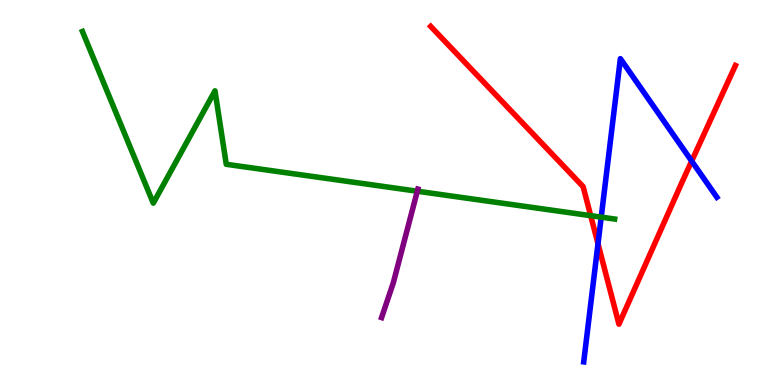[{'lines': ['blue', 'red'], 'intersections': [{'x': 7.72, 'y': 3.67}, {'x': 8.92, 'y': 5.82}]}, {'lines': ['green', 'red'], 'intersections': [{'x': 7.62, 'y': 4.4}]}, {'lines': ['purple', 'red'], 'intersections': []}, {'lines': ['blue', 'green'], 'intersections': [{'x': 7.76, 'y': 4.36}]}, {'lines': ['blue', 'purple'], 'intersections': []}, {'lines': ['green', 'purple'], 'intersections': [{'x': 5.38, 'y': 5.03}]}]